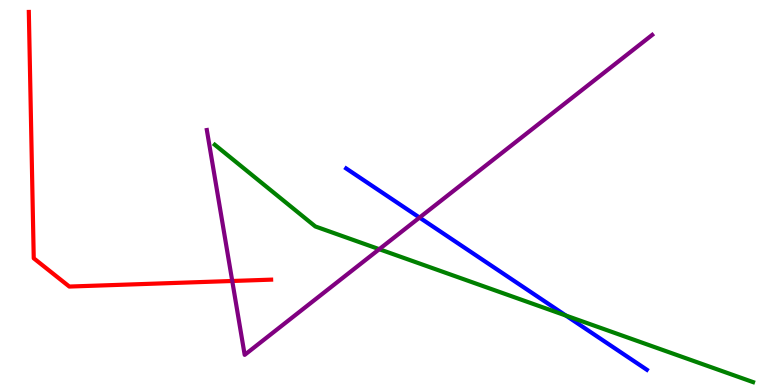[{'lines': ['blue', 'red'], 'intersections': []}, {'lines': ['green', 'red'], 'intersections': []}, {'lines': ['purple', 'red'], 'intersections': [{'x': 3.0, 'y': 2.7}]}, {'lines': ['blue', 'green'], 'intersections': [{'x': 7.3, 'y': 1.8}]}, {'lines': ['blue', 'purple'], 'intersections': [{'x': 5.41, 'y': 4.35}]}, {'lines': ['green', 'purple'], 'intersections': [{'x': 4.89, 'y': 3.53}]}]